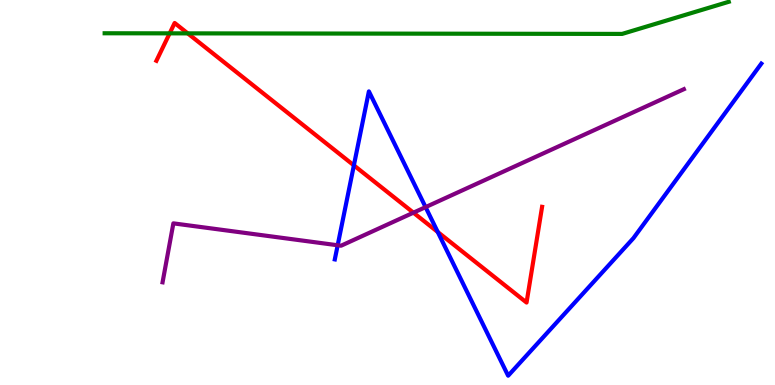[{'lines': ['blue', 'red'], 'intersections': [{'x': 4.57, 'y': 5.7}, {'x': 5.65, 'y': 3.97}]}, {'lines': ['green', 'red'], 'intersections': [{'x': 2.19, 'y': 9.13}, {'x': 2.42, 'y': 9.13}]}, {'lines': ['purple', 'red'], 'intersections': [{'x': 5.33, 'y': 4.48}]}, {'lines': ['blue', 'green'], 'intersections': []}, {'lines': ['blue', 'purple'], 'intersections': [{'x': 4.36, 'y': 3.63}, {'x': 5.49, 'y': 4.62}]}, {'lines': ['green', 'purple'], 'intersections': []}]